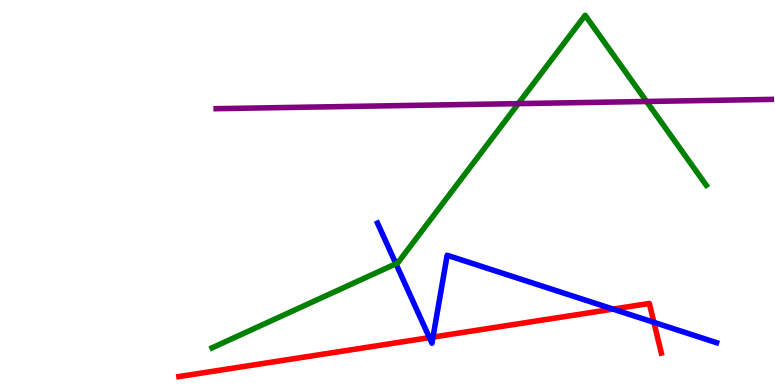[{'lines': ['blue', 'red'], 'intersections': [{'x': 5.54, 'y': 1.23}, {'x': 5.59, 'y': 1.24}, {'x': 7.91, 'y': 1.97}, {'x': 8.44, 'y': 1.63}]}, {'lines': ['green', 'red'], 'intersections': []}, {'lines': ['purple', 'red'], 'intersections': []}, {'lines': ['blue', 'green'], 'intersections': [{'x': 5.11, 'y': 3.15}]}, {'lines': ['blue', 'purple'], 'intersections': []}, {'lines': ['green', 'purple'], 'intersections': [{'x': 6.69, 'y': 7.31}, {'x': 8.34, 'y': 7.36}]}]